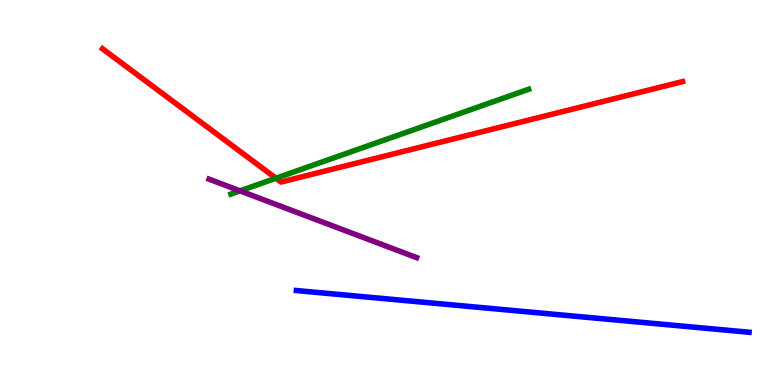[{'lines': ['blue', 'red'], 'intersections': []}, {'lines': ['green', 'red'], 'intersections': [{'x': 3.56, 'y': 5.37}]}, {'lines': ['purple', 'red'], 'intersections': []}, {'lines': ['blue', 'green'], 'intersections': []}, {'lines': ['blue', 'purple'], 'intersections': []}, {'lines': ['green', 'purple'], 'intersections': [{'x': 3.1, 'y': 5.04}]}]